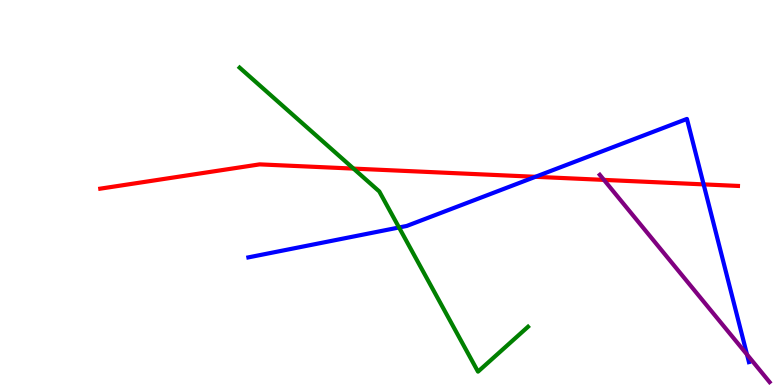[{'lines': ['blue', 'red'], 'intersections': [{'x': 6.91, 'y': 5.41}, {'x': 9.08, 'y': 5.21}]}, {'lines': ['green', 'red'], 'intersections': [{'x': 4.56, 'y': 5.62}]}, {'lines': ['purple', 'red'], 'intersections': [{'x': 7.79, 'y': 5.33}]}, {'lines': ['blue', 'green'], 'intersections': [{'x': 5.15, 'y': 4.09}]}, {'lines': ['blue', 'purple'], 'intersections': [{'x': 9.64, 'y': 0.792}]}, {'lines': ['green', 'purple'], 'intersections': []}]